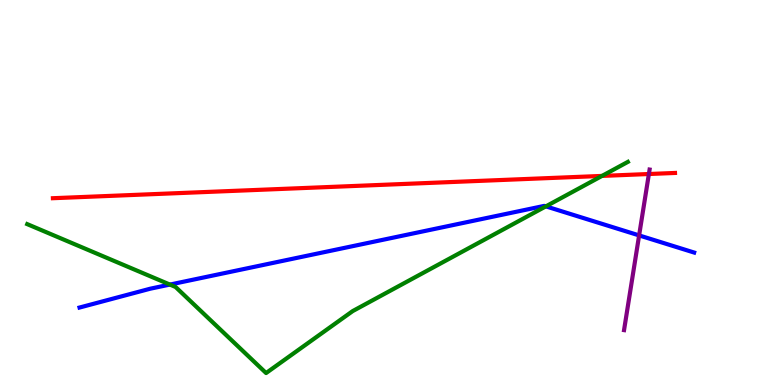[{'lines': ['blue', 'red'], 'intersections': []}, {'lines': ['green', 'red'], 'intersections': [{'x': 7.77, 'y': 5.43}]}, {'lines': ['purple', 'red'], 'intersections': [{'x': 8.37, 'y': 5.48}]}, {'lines': ['blue', 'green'], 'intersections': [{'x': 2.19, 'y': 2.61}, {'x': 7.04, 'y': 4.64}]}, {'lines': ['blue', 'purple'], 'intersections': [{'x': 8.25, 'y': 3.89}]}, {'lines': ['green', 'purple'], 'intersections': []}]